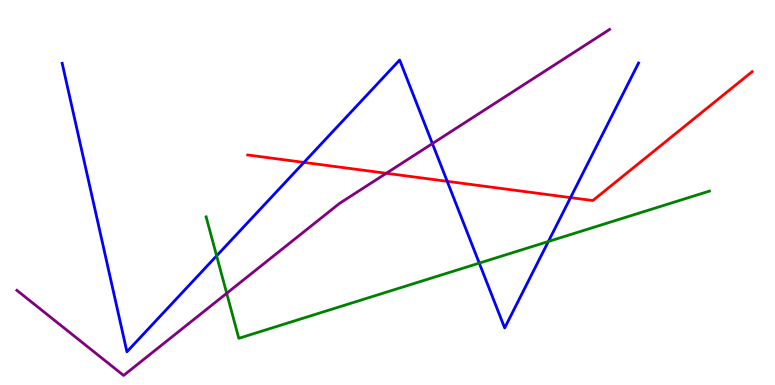[{'lines': ['blue', 'red'], 'intersections': [{'x': 3.92, 'y': 5.78}, {'x': 5.77, 'y': 5.29}, {'x': 7.36, 'y': 4.87}]}, {'lines': ['green', 'red'], 'intersections': []}, {'lines': ['purple', 'red'], 'intersections': [{'x': 4.98, 'y': 5.5}]}, {'lines': ['blue', 'green'], 'intersections': [{'x': 2.8, 'y': 3.36}, {'x': 6.18, 'y': 3.17}, {'x': 7.08, 'y': 3.73}]}, {'lines': ['blue', 'purple'], 'intersections': [{'x': 5.58, 'y': 6.27}]}, {'lines': ['green', 'purple'], 'intersections': [{'x': 2.93, 'y': 2.38}]}]